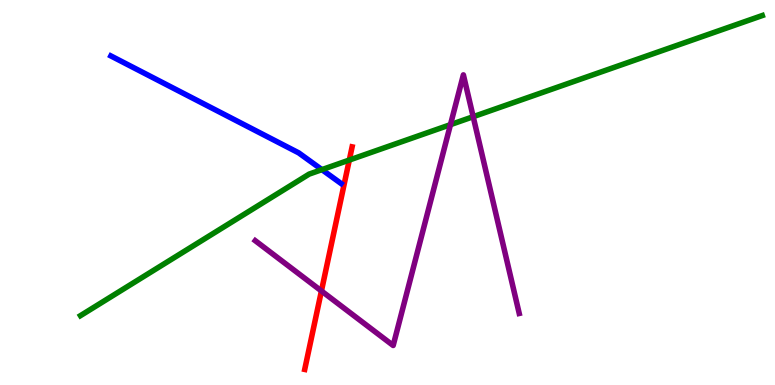[{'lines': ['blue', 'red'], 'intersections': []}, {'lines': ['green', 'red'], 'intersections': [{'x': 4.51, 'y': 5.84}]}, {'lines': ['purple', 'red'], 'intersections': [{'x': 4.15, 'y': 2.44}]}, {'lines': ['blue', 'green'], 'intersections': [{'x': 4.15, 'y': 5.59}]}, {'lines': ['blue', 'purple'], 'intersections': []}, {'lines': ['green', 'purple'], 'intersections': [{'x': 5.81, 'y': 6.76}, {'x': 6.11, 'y': 6.97}]}]